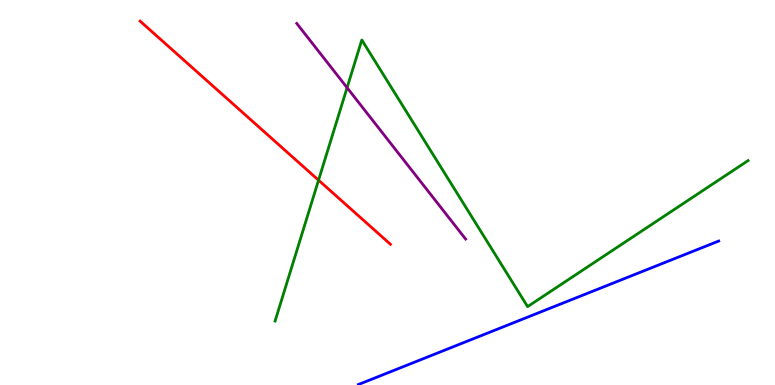[{'lines': ['blue', 'red'], 'intersections': []}, {'lines': ['green', 'red'], 'intersections': [{'x': 4.11, 'y': 5.32}]}, {'lines': ['purple', 'red'], 'intersections': []}, {'lines': ['blue', 'green'], 'intersections': []}, {'lines': ['blue', 'purple'], 'intersections': []}, {'lines': ['green', 'purple'], 'intersections': [{'x': 4.48, 'y': 7.72}]}]